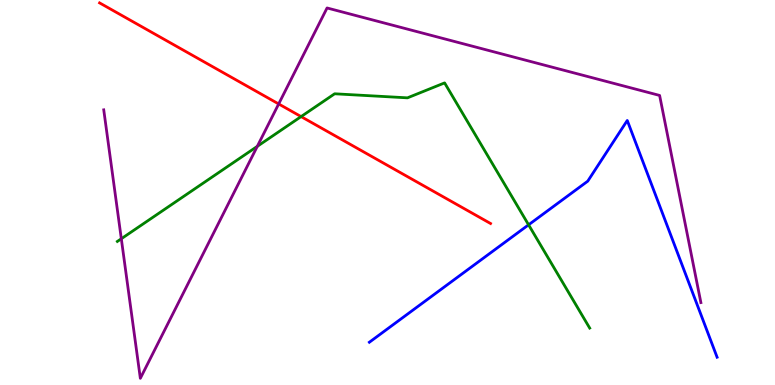[{'lines': ['blue', 'red'], 'intersections': []}, {'lines': ['green', 'red'], 'intersections': [{'x': 3.88, 'y': 6.97}]}, {'lines': ['purple', 'red'], 'intersections': [{'x': 3.6, 'y': 7.3}]}, {'lines': ['blue', 'green'], 'intersections': [{'x': 6.82, 'y': 4.16}]}, {'lines': ['blue', 'purple'], 'intersections': []}, {'lines': ['green', 'purple'], 'intersections': [{'x': 1.57, 'y': 3.8}, {'x': 3.32, 'y': 6.2}]}]